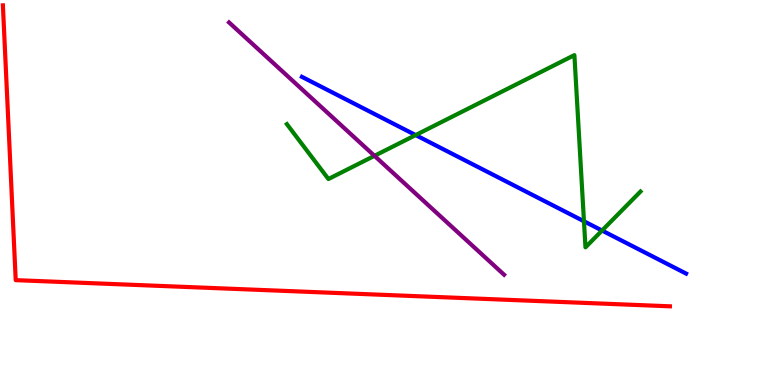[{'lines': ['blue', 'red'], 'intersections': []}, {'lines': ['green', 'red'], 'intersections': []}, {'lines': ['purple', 'red'], 'intersections': []}, {'lines': ['blue', 'green'], 'intersections': [{'x': 5.36, 'y': 6.49}, {'x': 7.54, 'y': 4.25}, {'x': 7.77, 'y': 4.01}]}, {'lines': ['blue', 'purple'], 'intersections': []}, {'lines': ['green', 'purple'], 'intersections': [{'x': 4.83, 'y': 5.95}]}]